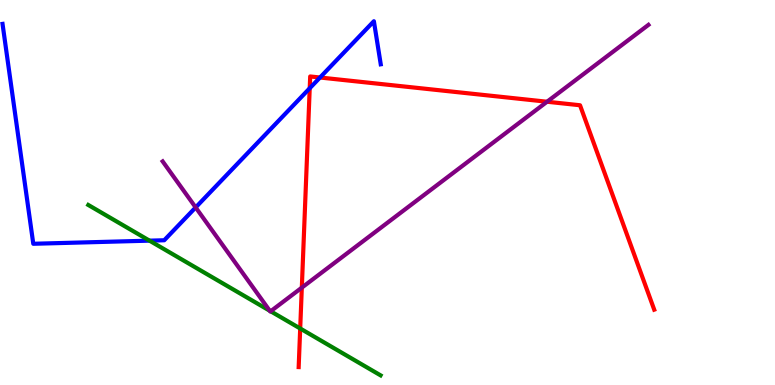[{'lines': ['blue', 'red'], 'intersections': [{'x': 4.0, 'y': 7.71}, {'x': 4.13, 'y': 7.99}]}, {'lines': ['green', 'red'], 'intersections': [{'x': 3.87, 'y': 1.47}]}, {'lines': ['purple', 'red'], 'intersections': [{'x': 3.89, 'y': 2.53}, {'x': 7.06, 'y': 7.36}]}, {'lines': ['blue', 'green'], 'intersections': [{'x': 1.93, 'y': 3.75}]}, {'lines': ['blue', 'purple'], 'intersections': [{'x': 2.52, 'y': 4.61}]}, {'lines': ['green', 'purple'], 'intersections': [{'x': 3.48, 'y': 1.93}, {'x': 3.49, 'y': 1.92}]}]